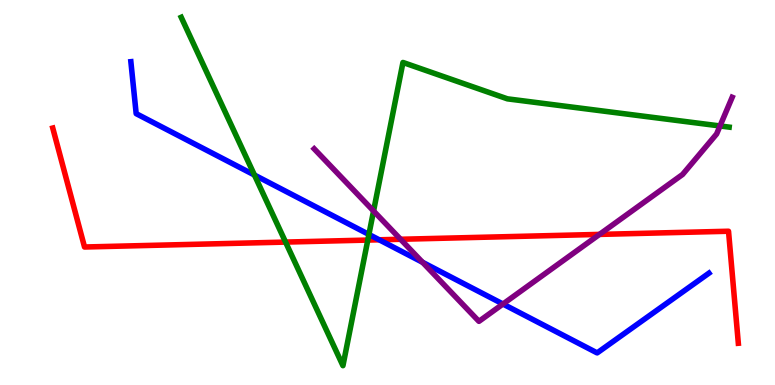[{'lines': ['blue', 'red'], 'intersections': [{'x': 4.89, 'y': 3.77}]}, {'lines': ['green', 'red'], 'intersections': [{'x': 3.68, 'y': 3.71}, {'x': 4.75, 'y': 3.76}]}, {'lines': ['purple', 'red'], 'intersections': [{'x': 5.17, 'y': 3.79}, {'x': 7.74, 'y': 3.91}]}, {'lines': ['blue', 'green'], 'intersections': [{'x': 3.28, 'y': 5.45}, {'x': 4.76, 'y': 3.91}]}, {'lines': ['blue', 'purple'], 'intersections': [{'x': 5.45, 'y': 3.19}, {'x': 6.49, 'y': 2.1}]}, {'lines': ['green', 'purple'], 'intersections': [{'x': 4.82, 'y': 4.52}, {'x': 9.29, 'y': 6.73}]}]